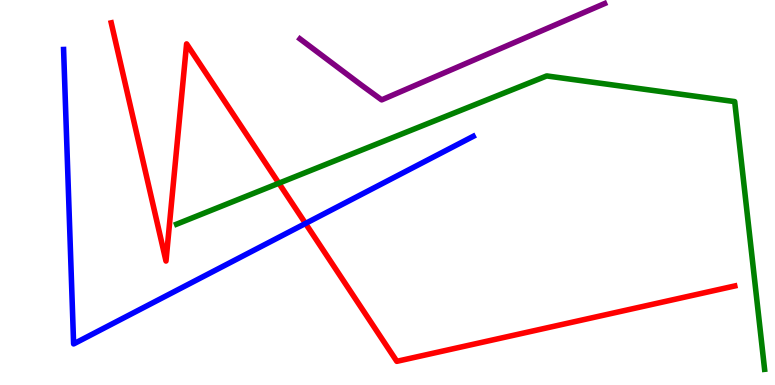[{'lines': ['blue', 'red'], 'intersections': [{'x': 3.94, 'y': 4.2}]}, {'lines': ['green', 'red'], 'intersections': [{'x': 3.6, 'y': 5.24}]}, {'lines': ['purple', 'red'], 'intersections': []}, {'lines': ['blue', 'green'], 'intersections': []}, {'lines': ['blue', 'purple'], 'intersections': []}, {'lines': ['green', 'purple'], 'intersections': []}]